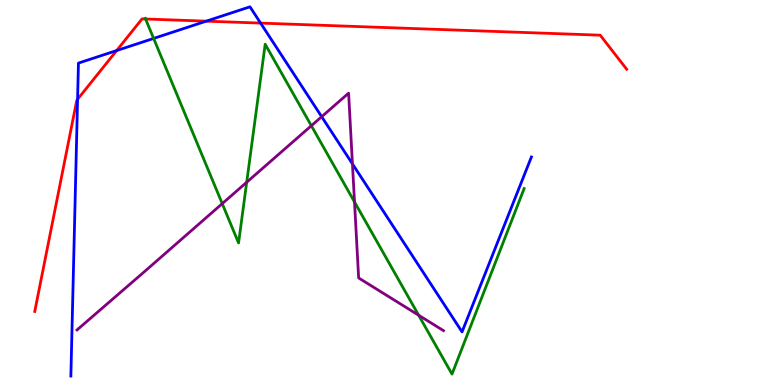[{'lines': ['blue', 'red'], 'intersections': [{'x': 1.0, 'y': 7.42}, {'x': 1.51, 'y': 8.69}, {'x': 2.66, 'y': 9.45}, {'x': 3.36, 'y': 9.4}]}, {'lines': ['green', 'red'], 'intersections': [{'x': 1.88, 'y': 9.51}]}, {'lines': ['purple', 'red'], 'intersections': []}, {'lines': ['blue', 'green'], 'intersections': [{'x': 1.98, 'y': 9.0}]}, {'lines': ['blue', 'purple'], 'intersections': [{'x': 4.15, 'y': 6.97}, {'x': 4.55, 'y': 5.74}]}, {'lines': ['green', 'purple'], 'intersections': [{'x': 2.87, 'y': 4.71}, {'x': 3.18, 'y': 5.27}, {'x': 4.02, 'y': 6.73}, {'x': 4.57, 'y': 4.75}, {'x': 5.4, 'y': 1.81}]}]